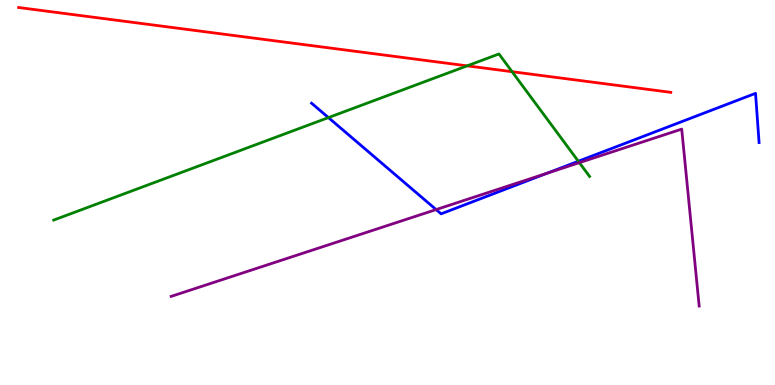[{'lines': ['blue', 'red'], 'intersections': []}, {'lines': ['green', 'red'], 'intersections': [{'x': 6.03, 'y': 8.29}, {'x': 6.61, 'y': 8.14}]}, {'lines': ['purple', 'red'], 'intersections': []}, {'lines': ['blue', 'green'], 'intersections': [{'x': 4.24, 'y': 6.95}, {'x': 7.46, 'y': 5.81}]}, {'lines': ['blue', 'purple'], 'intersections': [{'x': 5.63, 'y': 4.56}, {'x': 7.06, 'y': 5.5}]}, {'lines': ['green', 'purple'], 'intersections': [{'x': 7.48, 'y': 5.78}]}]